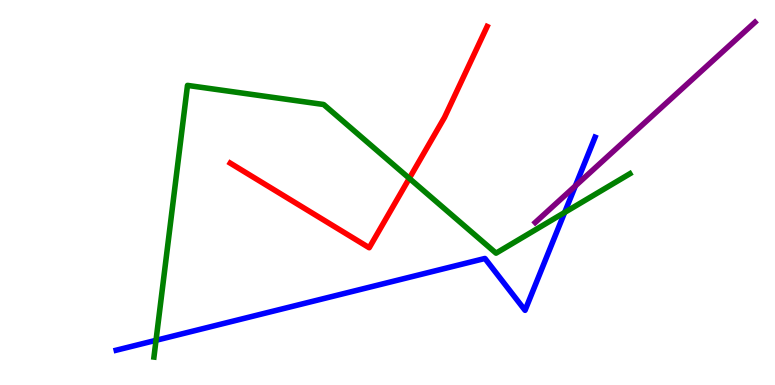[{'lines': ['blue', 'red'], 'intersections': []}, {'lines': ['green', 'red'], 'intersections': [{'x': 5.28, 'y': 5.37}]}, {'lines': ['purple', 'red'], 'intersections': []}, {'lines': ['blue', 'green'], 'intersections': [{'x': 2.01, 'y': 1.16}, {'x': 7.29, 'y': 4.48}]}, {'lines': ['blue', 'purple'], 'intersections': [{'x': 7.42, 'y': 5.17}]}, {'lines': ['green', 'purple'], 'intersections': []}]